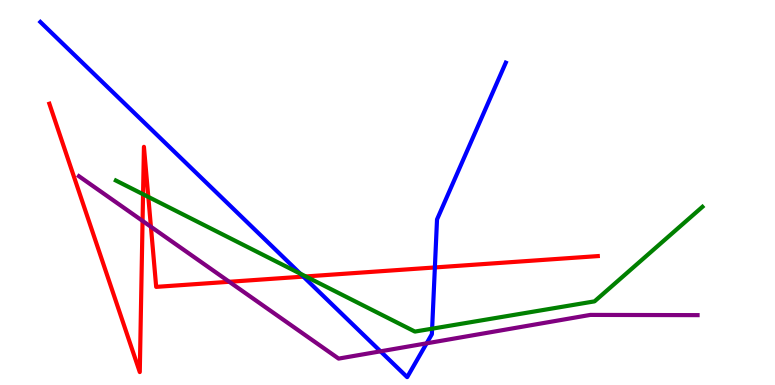[{'lines': ['blue', 'red'], 'intersections': [{'x': 3.91, 'y': 2.82}, {'x': 5.61, 'y': 3.05}]}, {'lines': ['green', 'red'], 'intersections': [{'x': 1.85, 'y': 4.95}, {'x': 1.91, 'y': 4.89}, {'x': 3.95, 'y': 2.82}]}, {'lines': ['purple', 'red'], 'intersections': [{'x': 1.84, 'y': 4.26}, {'x': 1.95, 'y': 4.11}, {'x': 2.96, 'y': 2.68}]}, {'lines': ['blue', 'green'], 'intersections': [{'x': 3.88, 'y': 2.89}, {'x': 5.58, 'y': 1.46}]}, {'lines': ['blue', 'purple'], 'intersections': [{'x': 4.91, 'y': 0.875}, {'x': 5.5, 'y': 1.08}]}, {'lines': ['green', 'purple'], 'intersections': []}]